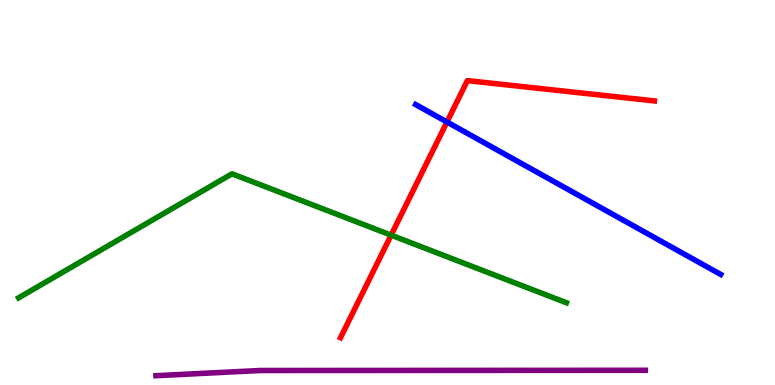[{'lines': ['blue', 'red'], 'intersections': [{'x': 5.77, 'y': 6.83}]}, {'lines': ['green', 'red'], 'intersections': [{'x': 5.05, 'y': 3.89}]}, {'lines': ['purple', 'red'], 'intersections': []}, {'lines': ['blue', 'green'], 'intersections': []}, {'lines': ['blue', 'purple'], 'intersections': []}, {'lines': ['green', 'purple'], 'intersections': []}]